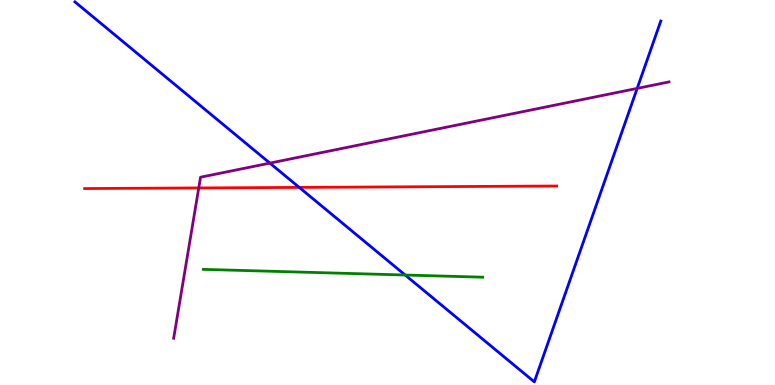[{'lines': ['blue', 'red'], 'intersections': [{'x': 3.86, 'y': 5.13}]}, {'lines': ['green', 'red'], 'intersections': []}, {'lines': ['purple', 'red'], 'intersections': [{'x': 2.56, 'y': 5.12}]}, {'lines': ['blue', 'green'], 'intersections': [{'x': 5.23, 'y': 2.86}]}, {'lines': ['blue', 'purple'], 'intersections': [{'x': 3.48, 'y': 5.76}, {'x': 8.22, 'y': 7.7}]}, {'lines': ['green', 'purple'], 'intersections': []}]